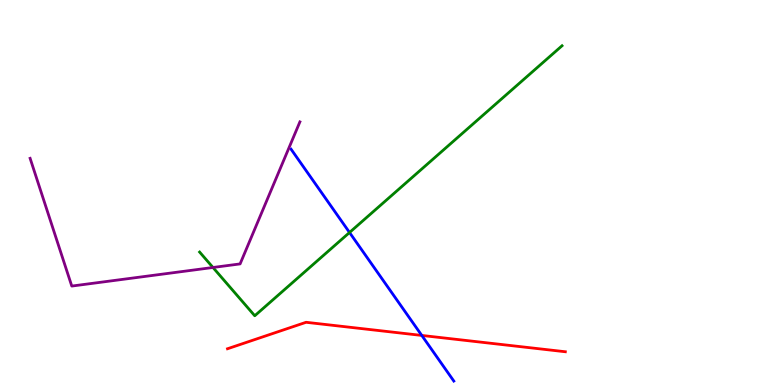[{'lines': ['blue', 'red'], 'intersections': [{'x': 5.44, 'y': 1.29}]}, {'lines': ['green', 'red'], 'intersections': []}, {'lines': ['purple', 'red'], 'intersections': []}, {'lines': ['blue', 'green'], 'intersections': [{'x': 4.51, 'y': 3.96}]}, {'lines': ['blue', 'purple'], 'intersections': []}, {'lines': ['green', 'purple'], 'intersections': [{'x': 2.75, 'y': 3.05}]}]